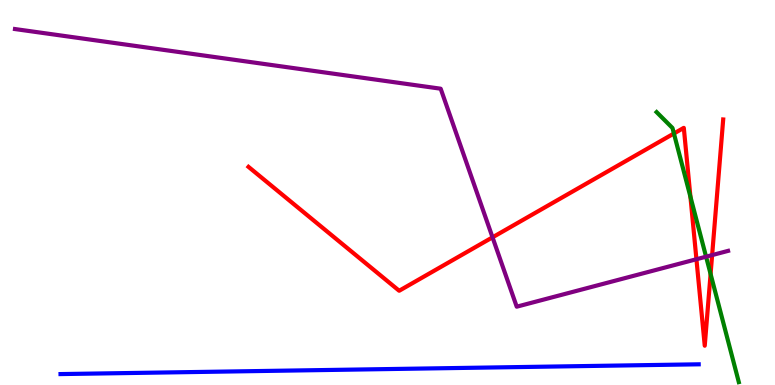[{'lines': ['blue', 'red'], 'intersections': []}, {'lines': ['green', 'red'], 'intersections': [{'x': 8.7, 'y': 6.53}, {'x': 8.91, 'y': 4.89}, {'x': 9.17, 'y': 2.88}]}, {'lines': ['purple', 'red'], 'intersections': [{'x': 6.36, 'y': 3.84}, {'x': 8.99, 'y': 3.27}, {'x': 9.19, 'y': 3.37}]}, {'lines': ['blue', 'green'], 'intersections': []}, {'lines': ['blue', 'purple'], 'intersections': []}, {'lines': ['green', 'purple'], 'intersections': [{'x': 9.11, 'y': 3.33}]}]